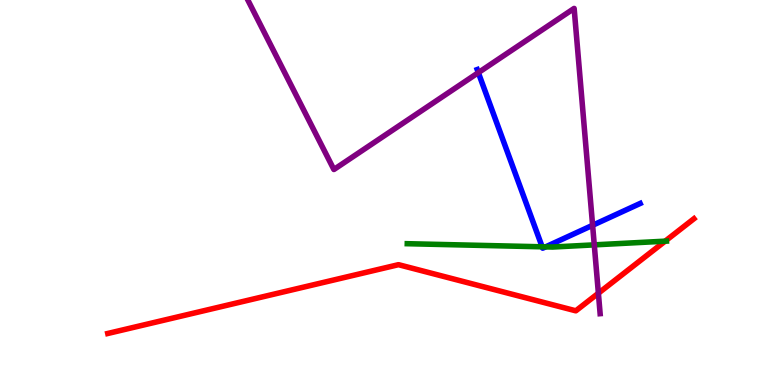[{'lines': ['blue', 'red'], 'intersections': []}, {'lines': ['green', 'red'], 'intersections': [{'x': 8.58, 'y': 3.74}]}, {'lines': ['purple', 'red'], 'intersections': [{'x': 7.72, 'y': 2.38}]}, {'lines': ['blue', 'green'], 'intersections': [{'x': 7.0, 'y': 3.59}, {'x': 7.04, 'y': 3.59}]}, {'lines': ['blue', 'purple'], 'intersections': [{'x': 6.17, 'y': 8.11}, {'x': 7.65, 'y': 4.15}]}, {'lines': ['green', 'purple'], 'intersections': [{'x': 7.67, 'y': 3.64}]}]